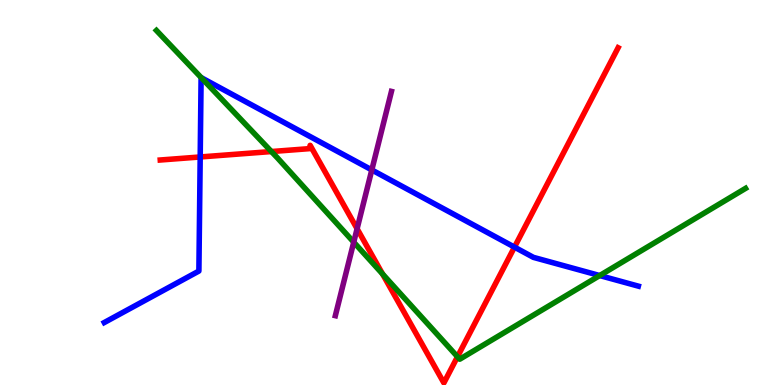[{'lines': ['blue', 'red'], 'intersections': [{'x': 2.58, 'y': 5.92}, {'x': 6.64, 'y': 3.58}]}, {'lines': ['green', 'red'], 'intersections': [{'x': 3.5, 'y': 6.06}, {'x': 4.94, 'y': 2.88}, {'x': 5.9, 'y': 0.734}]}, {'lines': ['purple', 'red'], 'intersections': [{'x': 4.61, 'y': 4.06}]}, {'lines': ['blue', 'green'], 'intersections': [{'x': 2.6, 'y': 7.98}, {'x': 7.74, 'y': 2.84}]}, {'lines': ['blue', 'purple'], 'intersections': [{'x': 4.8, 'y': 5.59}]}, {'lines': ['green', 'purple'], 'intersections': [{'x': 4.56, 'y': 3.71}]}]